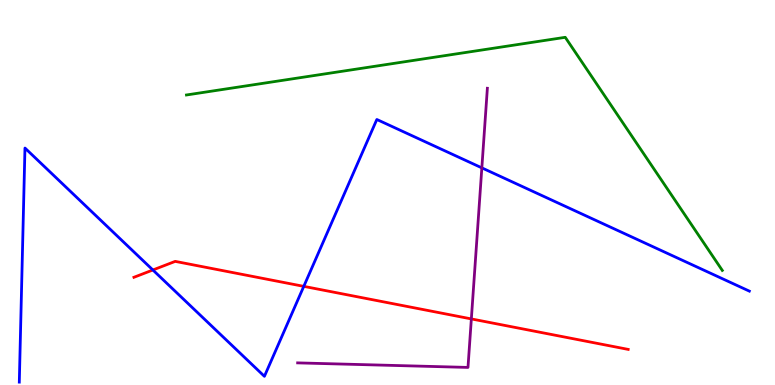[{'lines': ['blue', 'red'], 'intersections': [{'x': 1.97, 'y': 2.99}, {'x': 3.92, 'y': 2.56}]}, {'lines': ['green', 'red'], 'intersections': []}, {'lines': ['purple', 'red'], 'intersections': [{'x': 6.08, 'y': 1.72}]}, {'lines': ['blue', 'green'], 'intersections': []}, {'lines': ['blue', 'purple'], 'intersections': [{'x': 6.22, 'y': 5.64}]}, {'lines': ['green', 'purple'], 'intersections': []}]